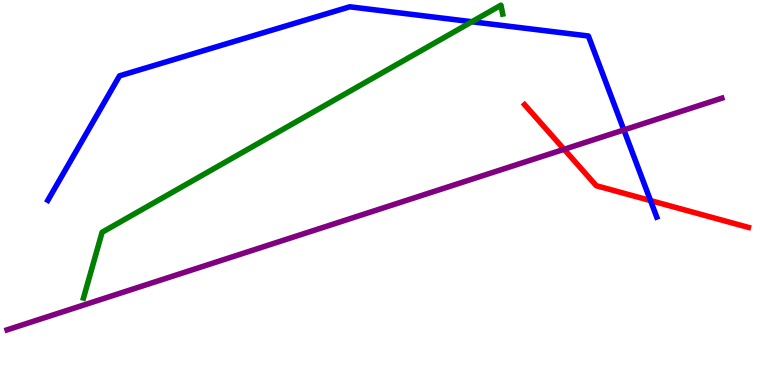[{'lines': ['blue', 'red'], 'intersections': [{'x': 8.39, 'y': 4.79}]}, {'lines': ['green', 'red'], 'intersections': []}, {'lines': ['purple', 'red'], 'intersections': [{'x': 7.28, 'y': 6.12}]}, {'lines': ['blue', 'green'], 'intersections': [{'x': 6.09, 'y': 9.44}]}, {'lines': ['blue', 'purple'], 'intersections': [{'x': 8.05, 'y': 6.62}]}, {'lines': ['green', 'purple'], 'intersections': []}]